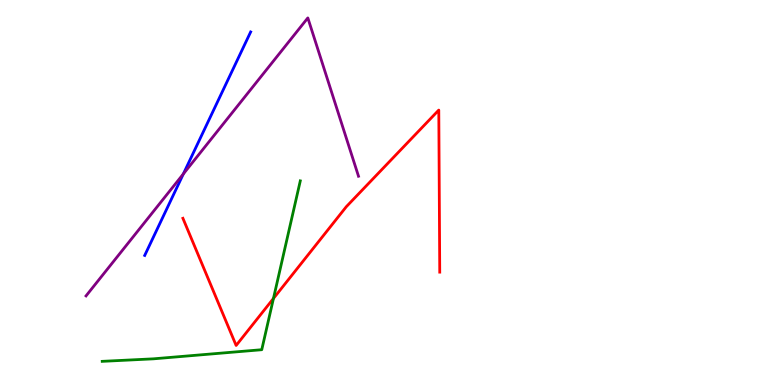[{'lines': ['blue', 'red'], 'intersections': []}, {'lines': ['green', 'red'], 'intersections': [{'x': 3.53, 'y': 2.25}]}, {'lines': ['purple', 'red'], 'intersections': []}, {'lines': ['blue', 'green'], 'intersections': []}, {'lines': ['blue', 'purple'], 'intersections': [{'x': 2.37, 'y': 5.48}]}, {'lines': ['green', 'purple'], 'intersections': []}]